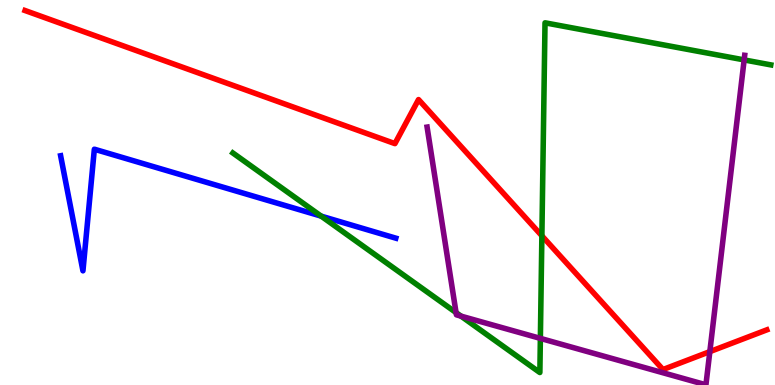[{'lines': ['blue', 'red'], 'intersections': []}, {'lines': ['green', 'red'], 'intersections': [{'x': 6.99, 'y': 3.88}]}, {'lines': ['purple', 'red'], 'intersections': [{'x': 9.16, 'y': 0.867}]}, {'lines': ['blue', 'green'], 'intersections': [{'x': 4.14, 'y': 4.39}]}, {'lines': ['blue', 'purple'], 'intersections': []}, {'lines': ['green', 'purple'], 'intersections': [{'x': 5.88, 'y': 1.88}, {'x': 5.95, 'y': 1.79}, {'x': 6.97, 'y': 1.21}, {'x': 9.6, 'y': 8.44}]}]